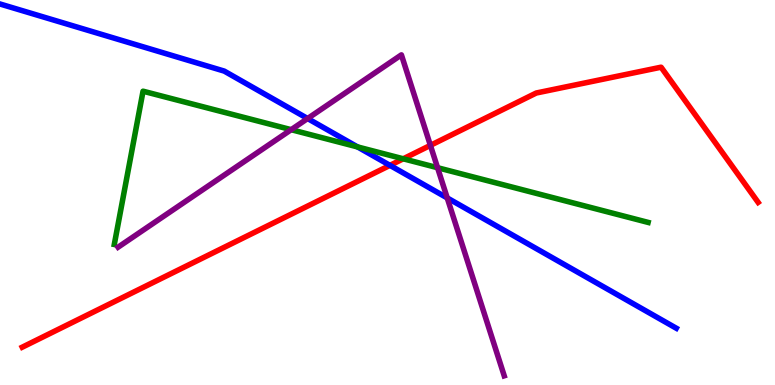[{'lines': ['blue', 'red'], 'intersections': [{'x': 5.03, 'y': 5.7}]}, {'lines': ['green', 'red'], 'intersections': [{'x': 5.2, 'y': 5.88}]}, {'lines': ['purple', 'red'], 'intersections': [{'x': 5.55, 'y': 6.22}]}, {'lines': ['blue', 'green'], 'intersections': [{'x': 4.61, 'y': 6.18}]}, {'lines': ['blue', 'purple'], 'intersections': [{'x': 3.97, 'y': 6.92}, {'x': 5.77, 'y': 4.86}]}, {'lines': ['green', 'purple'], 'intersections': [{'x': 3.76, 'y': 6.63}, {'x': 5.65, 'y': 5.64}]}]